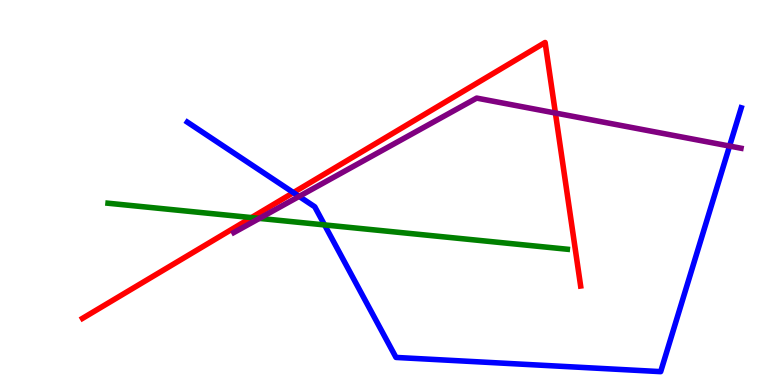[{'lines': ['blue', 'red'], 'intersections': [{'x': 3.79, 'y': 5.0}]}, {'lines': ['green', 'red'], 'intersections': [{'x': 3.25, 'y': 4.35}]}, {'lines': ['purple', 'red'], 'intersections': [{'x': 7.17, 'y': 7.06}]}, {'lines': ['blue', 'green'], 'intersections': [{'x': 4.19, 'y': 4.16}]}, {'lines': ['blue', 'purple'], 'intersections': [{'x': 3.86, 'y': 4.9}, {'x': 9.41, 'y': 6.21}]}, {'lines': ['green', 'purple'], 'intersections': [{'x': 3.35, 'y': 4.33}]}]